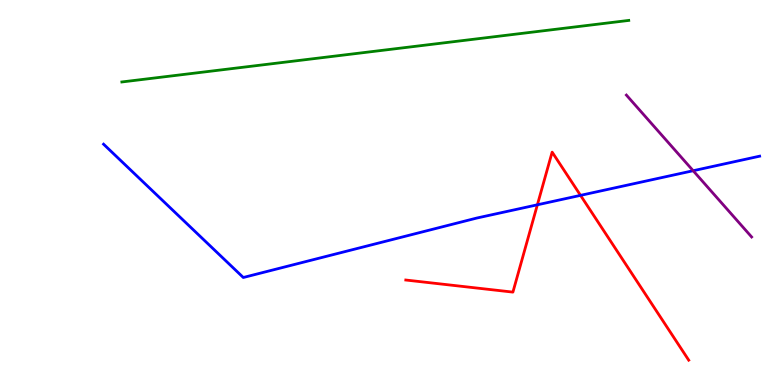[{'lines': ['blue', 'red'], 'intersections': [{'x': 6.93, 'y': 4.68}, {'x': 7.49, 'y': 4.93}]}, {'lines': ['green', 'red'], 'intersections': []}, {'lines': ['purple', 'red'], 'intersections': []}, {'lines': ['blue', 'green'], 'intersections': []}, {'lines': ['blue', 'purple'], 'intersections': [{'x': 8.94, 'y': 5.57}]}, {'lines': ['green', 'purple'], 'intersections': []}]